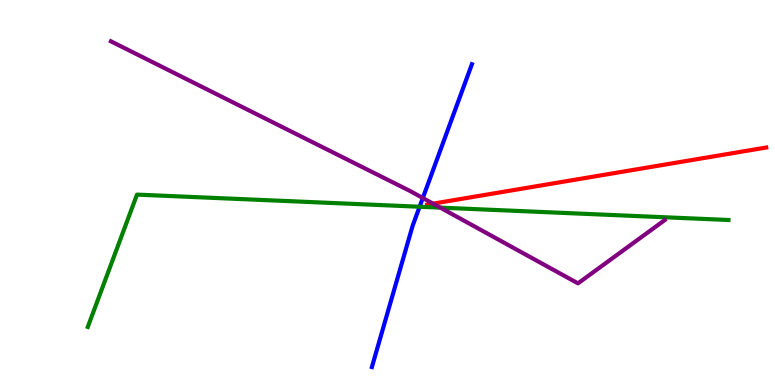[{'lines': ['blue', 'red'], 'intersections': []}, {'lines': ['green', 'red'], 'intersections': []}, {'lines': ['purple', 'red'], 'intersections': [{'x': 5.59, 'y': 4.71}]}, {'lines': ['blue', 'green'], 'intersections': [{'x': 5.41, 'y': 4.63}]}, {'lines': ['blue', 'purple'], 'intersections': [{'x': 5.46, 'y': 4.86}]}, {'lines': ['green', 'purple'], 'intersections': [{'x': 5.68, 'y': 4.61}]}]